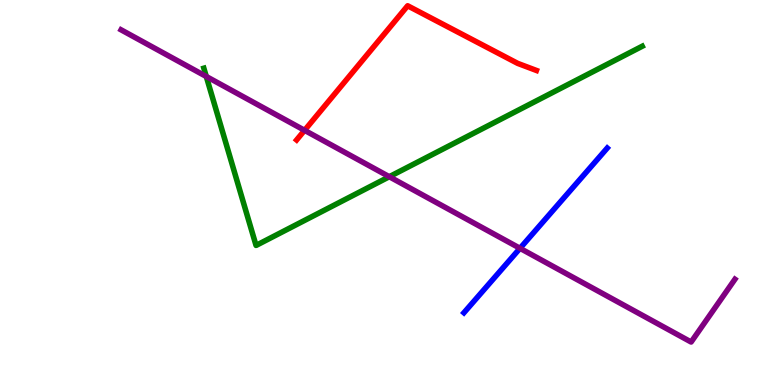[{'lines': ['blue', 'red'], 'intersections': []}, {'lines': ['green', 'red'], 'intersections': []}, {'lines': ['purple', 'red'], 'intersections': [{'x': 3.93, 'y': 6.62}]}, {'lines': ['blue', 'green'], 'intersections': []}, {'lines': ['blue', 'purple'], 'intersections': [{'x': 6.71, 'y': 3.55}]}, {'lines': ['green', 'purple'], 'intersections': [{'x': 2.66, 'y': 8.01}, {'x': 5.02, 'y': 5.41}]}]